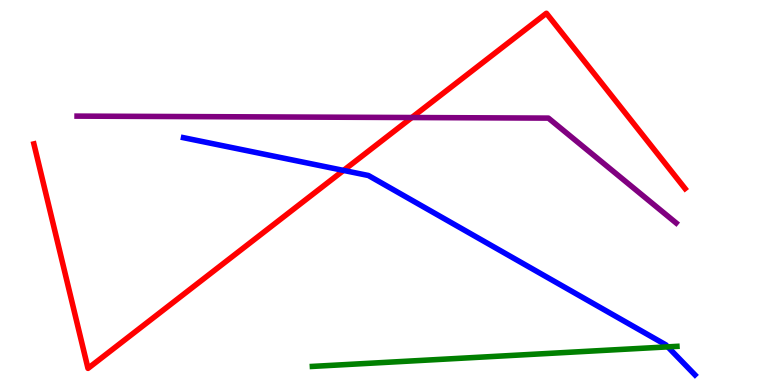[{'lines': ['blue', 'red'], 'intersections': [{'x': 4.43, 'y': 5.57}]}, {'lines': ['green', 'red'], 'intersections': []}, {'lines': ['purple', 'red'], 'intersections': [{'x': 5.31, 'y': 6.95}]}, {'lines': ['blue', 'green'], 'intersections': [{'x': 8.62, 'y': 0.991}]}, {'lines': ['blue', 'purple'], 'intersections': []}, {'lines': ['green', 'purple'], 'intersections': []}]